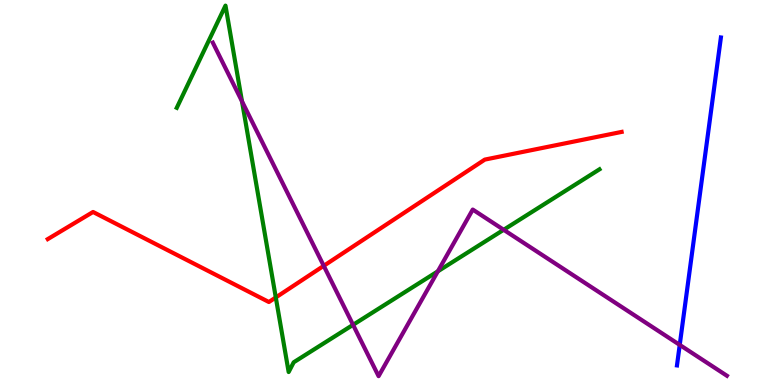[{'lines': ['blue', 'red'], 'intersections': []}, {'lines': ['green', 'red'], 'intersections': [{'x': 3.56, 'y': 2.27}]}, {'lines': ['purple', 'red'], 'intersections': [{'x': 4.18, 'y': 3.1}]}, {'lines': ['blue', 'green'], 'intersections': []}, {'lines': ['blue', 'purple'], 'intersections': [{'x': 8.77, 'y': 1.04}]}, {'lines': ['green', 'purple'], 'intersections': [{'x': 3.12, 'y': 7.37}, {'x': 4.56, 'y': 1.56}, {'x': 5.65, 'y': 2.95}, {'x': 6.5, 'y': 4.03}]}]